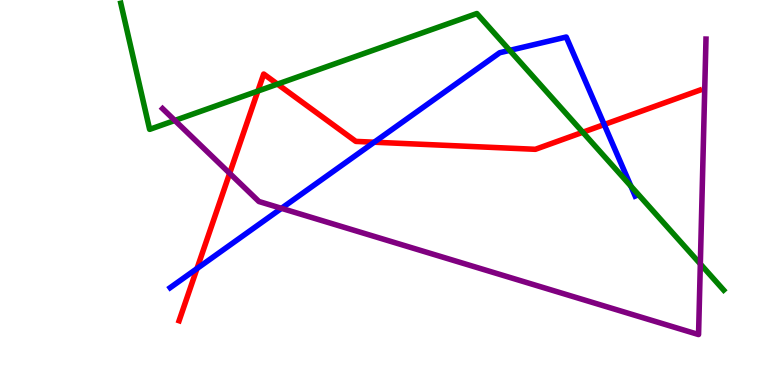[{'lines': ['blue', 'red'], 'intersections': [{'x': 2.54, 'y': 3.02}, {'x': 4.83, 'y': 6.31}, {'x': 7.8, 'y': 6.76}]}, {'lines': ['green', 'red'], 'intersections': [{'x': 3.33, 'y': 7.63}, {'x': 3.58, 'y': 7.82}, {'x': 7.52, 'y': 6.57}]}, {'lines': ['purple', 'red'], 'intersections': [{'x': 2.96, 'y': 5.5}]}, {'lines': ['blue', 'green'], 'intersections': [{'x': 6.58, 'y': 8.69}, {'x': 8.14, 'y': 5.16}]}, {'lines': ['blue', 'purple'], 'intersections': [{'x': 3.63, 'y': 4.59}]}, {'lines': ['green', 'purple'], 'intersections': [{'x': 2.26, 'y': 6.87}, {'x': 9.04, 'y': 3.14}]}]